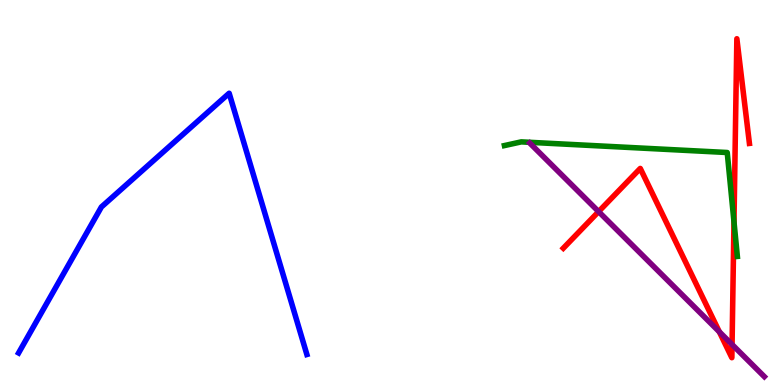[{'lines': ['blue', 'red'], 'intersections': []}, {'lines': ['green', 'red'], 'intersections': [{'x': 9.47, 'y': 4.24}]}, {'lines': ['purple', 'red'], 'intersections': [{'x': 7.72, 'y': 4.5}, {'x': 9.28, 'y': 1.38}, {'x': 9.45, 'y': 1.05}]}, {'lines': ['blue', 'green'], 'intersections': []}, {'lines': ['blue', 'purple'], 'intersections': []}, {'lines': ['green', 'purple'], 'intersections': []}]